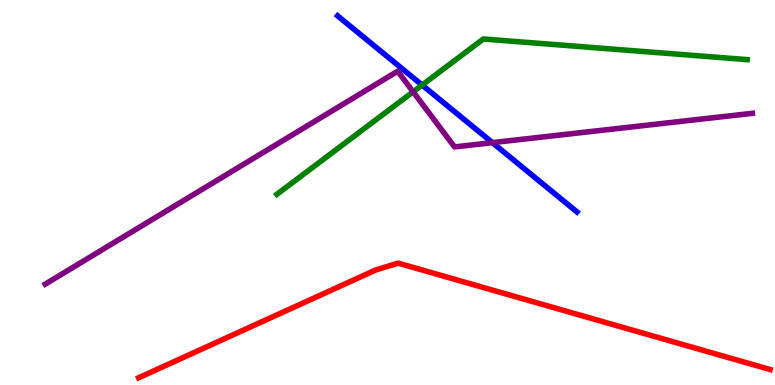[{'lines': ['blue', 'red'], 'intersections': []}, {'lines': ['green', 'red'], 'intersections': []}, {'lines': ['purple', 'red'], 'intersections': []}, {'lines': ['blue', 'green'], 'intersections': [{'x': 5.45, 'y': 7.79}]}, {'lines': ['blue', 'purple'], 'intersections': [{'x': 6.35, 'y': 6.29}]}, {'lines': ['green', 'purple'], 'intersections': [{'x': 5.33, 'y': 7.62}]}]